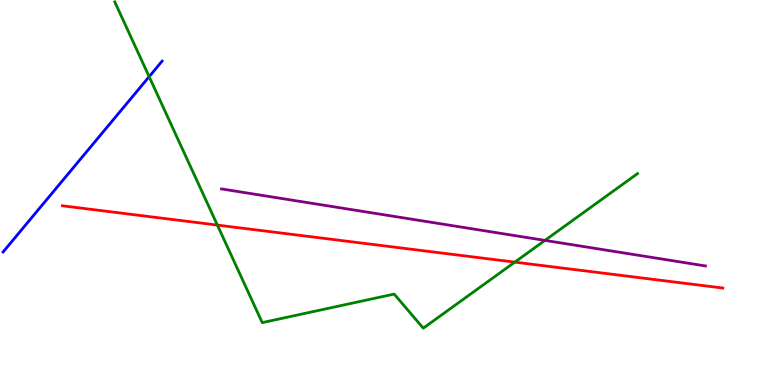[{'lines': ['blue', 'red'], 'intersections': []}, {'lines': ['green', 'red'], 'intersections': [{'x': 2.81, 'y': 4.15}, {'x': 6.64, 'y': 3.19}]}, {'lines': ['purple', 'red'], 'intersections': []}, {'lines': ['blue', 'green'], 'intersections': [{'x': 1.92, 'y': 8.01}]}, {'lines': ['blue', 'purple'], 'intersections': []}, {'lines': ['green', 'purple'], 'intersections': [{'x': 7.03, 'y': 3.76}]}]